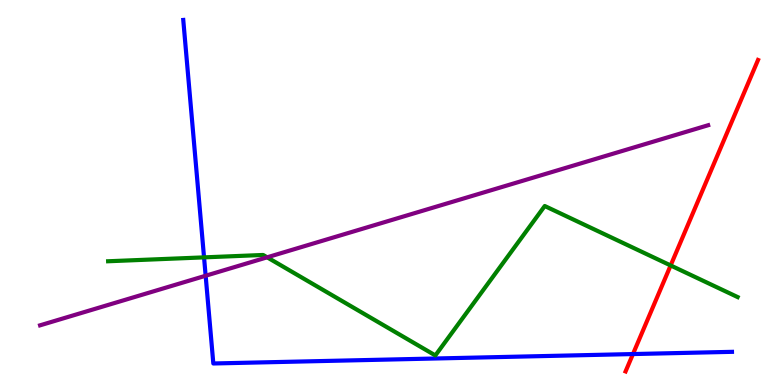[{'lines': ['blue', 'red'], 'intersections': [{'x': 8.17, 'y': 0.804}]}, {'lines': ['green', 'red'], 'intersections': [{'x': 8.65, 'y': 3.11}]}, {'lines': ['purple', 'red'], 'intersections': []}, {'lines': ['blue', 'green'], 'intersections': [{'x': 2.63, 'y': 3.32}]}, {'lines': ['blue', 'purple'], 'intersections': [{'x': 2.65, 'y': 2.84}]}, {'lines': ['green', 'purple'], 'intersections': [{'x': 3.45, 'y': 3.32}]}]